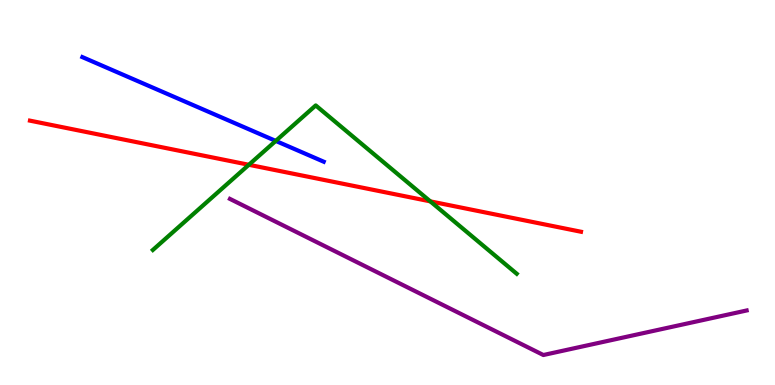[{'lines': ['blue', 'red'], 'intersections': []}, {'lines': ['green', 'red'], 'intersections': [{'x': 3.21, 'y': 5.72}, {'x': 5.55, 'y': 4.77}]}, {'lines': ['purple', 'red'], 'intersections': []}, {'lines': ['blue', 'green'], 'intersections': [{'x': 3.56, 'y': 6.34}]}, {'lines': ['blue', 'purple'], 'intersections': []}, {'lines': ['green', 'purple'], 'intersections': []}]